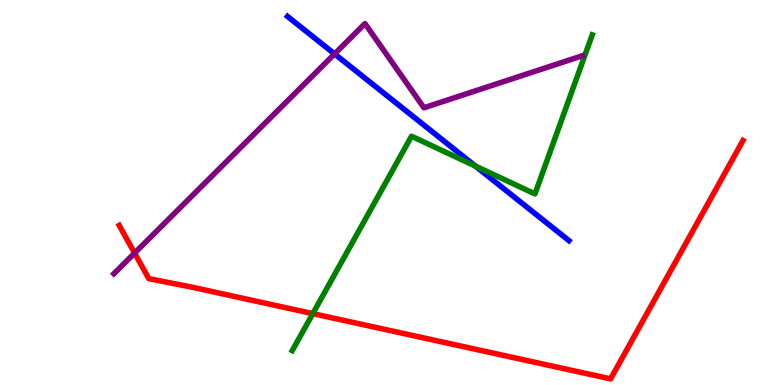[{'lines': ['blue', 'red'], 'intersections': []}, {'lines': ['green', 'red'], 'intersections': [{'x': 4.04, 'y': 1.85}]}, {'lines': ['purple', 'red'], 'intersections': [{'x': 1.74, 'y': 3.43}]}, {'lines': ['blue', 'green'], 'intersections': [{'x': 6.13, 'y': 5.69}]}, {'lines': ['blue', 'purple'], 'intersections': [{'x': 4.32, 'y': 8.6}]}, {'lines': ['green', 'purple'], 'intersections': []}]